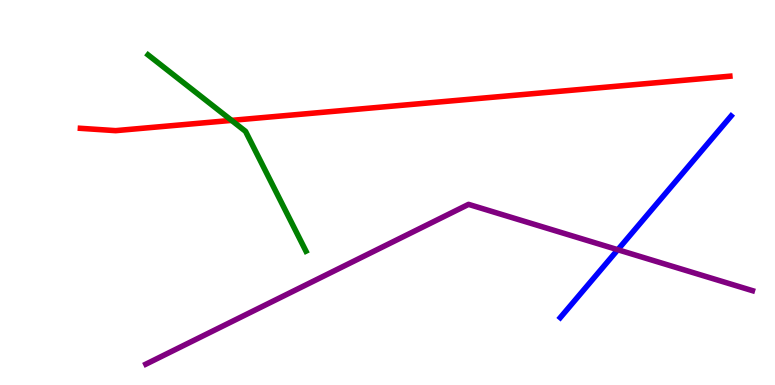[{'lines': ['blue', 'red'], 'intersections': []}, {'lines': ['green', 'red'], 'intersections': [{'x': 2.99, 'y': 6.87}]}, {'lines': ['purple', 'red'], 'intersections': []}, {'lines': ['blue', 'green'], 'intersections': []}, {'lines': ['blue', 'purple'], 'intersections': [{'x': 7.97, 'y': 3.51}]}, {'lines': ['green', 'purple'], 'intersections': []}]